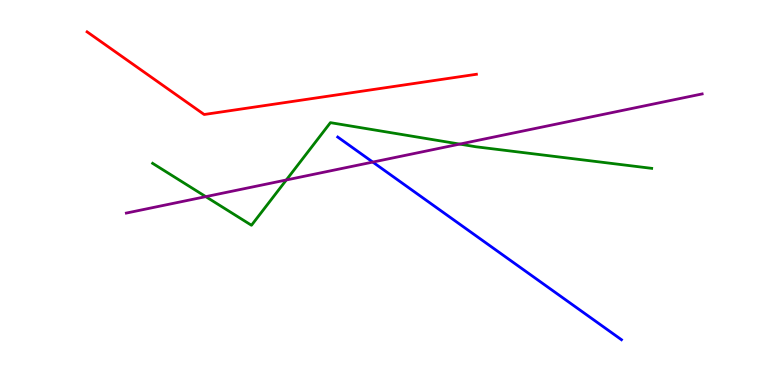[{'lines': ['blue', 'red'], 'intersections': []}, {'lines': ['green', 'red'], 'intersections': []}, {'lines': ['purple', 'red'], 'intersections': []}, {'lines': ['blue', 'green'], 'intersections': []}, {'lines': ['blue', 'purple'], 'intersections': [{'x': 4.81, 'y': 5.79}]}, {'lines': ['green', 'purple'], 'intersections': [{'x': 2.66, 'y': 4.89}, {'x': 3.69, 'y': 5.33}, {'x': 5.93, 'y': 6.26}]}]